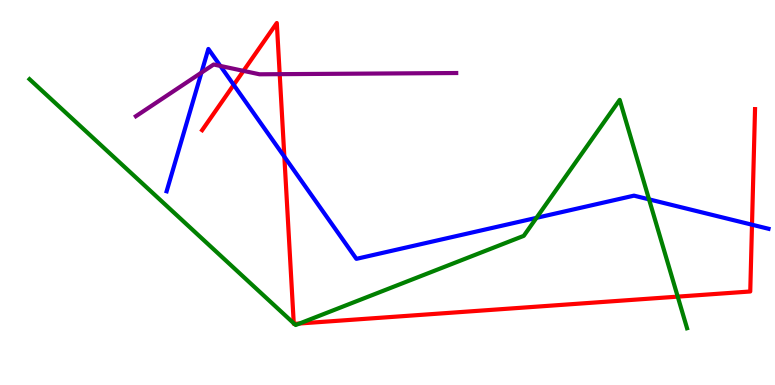[{'lines': ['blue', 'red'], 'intersections': [{'x': 3.02, 'y': 7.8}, {'x': 3.67, 'y': 5.93}, {'x': 9.7, 'y': 4.16}]}, {'lines': ['green', 'red'], 'intersections': [{'x': 3.79, 'y': 1.6}, {'x': 3.8, 'y': 1.59}, {'x': 3.87, 'y': 1.6}, {'x': 8.74, 'y': 2.3}]}, {'lines': ['purple', 'red'], 'intersections': [{'x': 3.14, 'y': 8.16}, {'x': 3.61, 'y': 8.07}]}, {'lines': ['blue', 'green'], 'intersections': [{'x': 6.92, 'y': 4.34}, {'x': 8.37, 'y': 4.82}]}, {'lines': ['blue', 'purple'], 'intersections': [{'x': 2.6, 'y': 8.11}, {'x': 2.84, 'y': 8.29}]}, {'lines': ['green', 'purple'], 'intersections': []}]